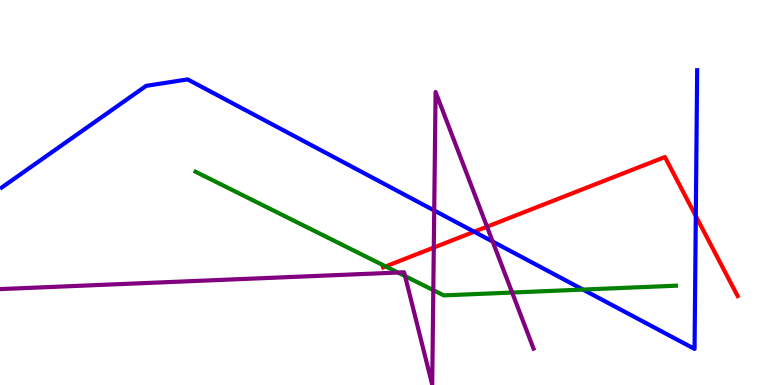[{'lines': ['blue', 'red'], 'intersections': [{'x': 6.12, 'y': 3.98}, {'x': 8.98, 'y': 4.39}]}, {'lines': ['green', 'red'], 'intersections': [{'x': 4.98, 'y': 3.08}]}, {'lines': ['purple', 'red'], 'intersections': [{'x': 5.6, 'y': 3.57}, {'x': 6.28, 'y': 4.11}]}, {'lines': ['blue', 'green'], 'intersections': [{'x': 7.52, 'y': 2.48}]}, {'lines': ['blue', 'purple'], 'intersections': [{'x': 5.6, 'y': 4.53}, {'x': 6.36, 'y': 3.73}]}, {'lines': ['green', 'purple'], 'intersections': [{'x': 5.13, 'y': 2.92}, {'x': 5.23, 'y': 2.83}, {'x': 5.59, 'y': 2.46}, {'x': 6.61, 'y': 2.4}]}]